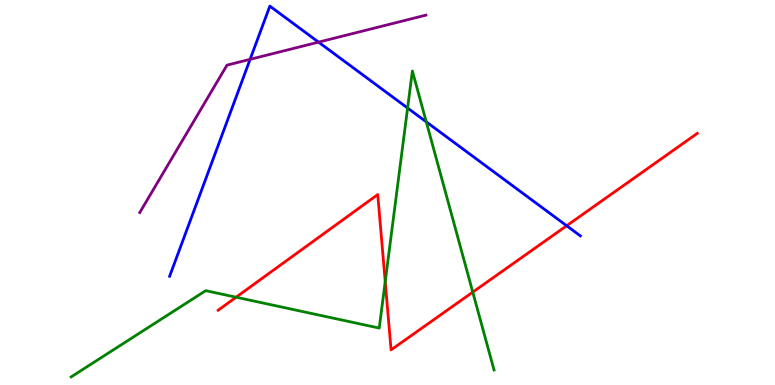[{'lines': ['blue', 'red'], 'intersections': [{'x': 7.31, 'y': 4.14}]}, {'lines': ['green', 'red'], 'intersections': [{'x': 3.05, 'y': 2.28}, {'x': 4.97, 'y': 2.68}, {'x': 6.1, 'y': 2.41}]}, {'lines': ['purple', 'red'], 'intersections': []}, {'lines': ['blue', 'green'], 'intersections': [{'x': 5.26, 'y': 7.19}, {'x': 5.5, 'y': 6.84}]}, {'lines': ['blue', 'purple'], 'intersections': [{'x': 3.23, 'y': 8.46}, {'x': 4.11, 'y': 8.91}]}, {'lines': ['green', 'purple'], 'intersections': []}]